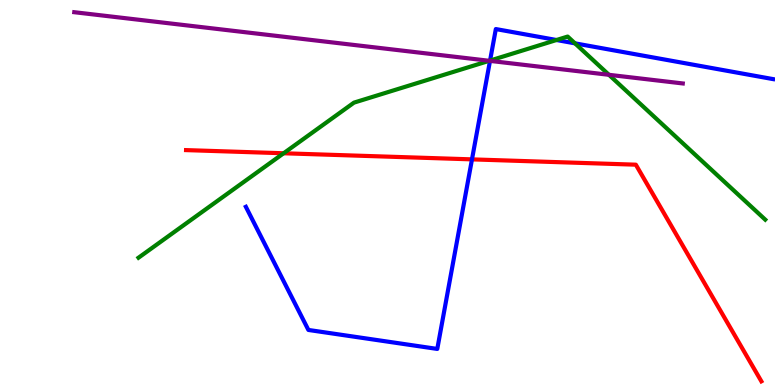[{'lines': ['blue', 'red'], 'intersections': [{'x': 6.09, 'y': 5.86}]}, {'lines': ['green', 'red'], 'intersections': [{'x': 3.66, 'y': 6.02}]}, {'lines': ['purple', 'red'], 'intersections': []}, {'lines': ['blue', 'green'], 'intersections': [{'x': 6.32, 'y': 8.43}, {'x': 7.18, 'y': 8.96}, {'x': 7.42, 'y': 8.87}]}, {'lines': ['blue', 'purple'], 'intersections': [{'x': 6.32, 'y': 8.42}]}, {'lines': ['green', 'purple'], 'intersections': [{'x': 6.31, 'y': 8.42}, {'x': 7.86, 'y': 8.06}]}]